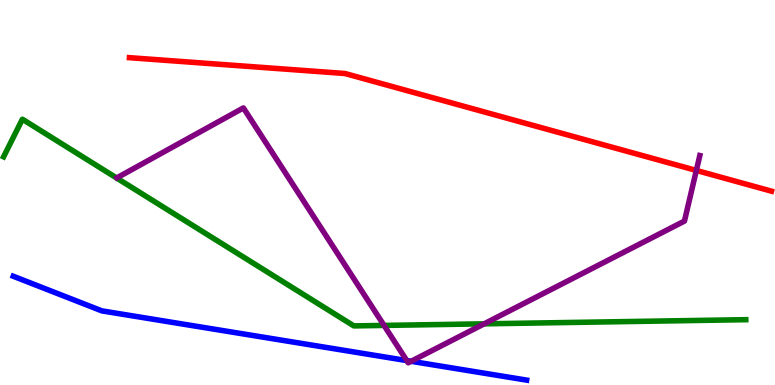[{'lines': ['blue', 'red'], 'intersections': []}, {'lines': ['green', 'red'], 'intersections': []}, {'lines': ['purple', 'red'], 'intersections': [{'x': 8.98, 'y': 5.57}]}, {'lines': ['blue', 'green'], 'intersections': []}, {'lines': ['blue', 'purple'], 'intersections': [{'x': 5.25, 'y': 0.634}, {'x': 5.31, 'y': 0.616}]}, {'lines': ['green', 'purple'], 'intersections': [{'x': 4.96, 'y': 1.55}, {'x': 6.25, 'y': 1.59}]}]